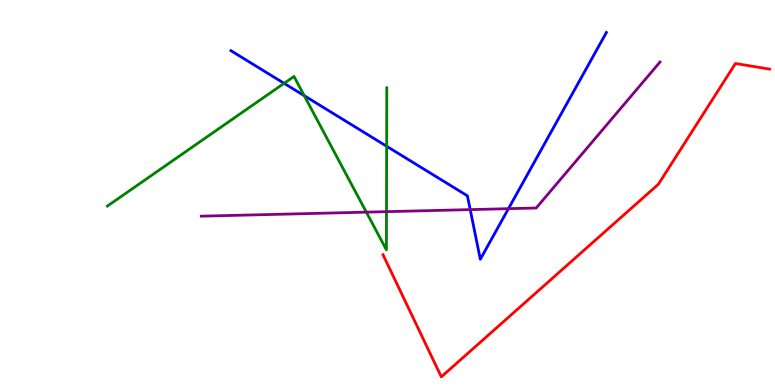[{'lines': ['blue', 'red'], 'intersections': []}, {'lines': ['green', 'red'], 'intersections': []}, {'lines': ['purple', 'red'], 'intersections': []}, {'lines': ['blue', 'green'], 'intersections': [{'x': 3.67, 'y': 7.84}, {'x': 3.93, 'y': 7.51}, {'x': 4.99, 'y': 6.2}]}, {'lines': ['blue', 'purple'], 'intersections': [{'x': 6.07, 'y': 4.56}, {'x': 6.56, 'y': 4.58}]}, {'lines': ['green', 'purple'], 'intersections': [{'x': 4.73, 'y': 4.49}, {'x': 4.99, 'y': 4.5}]}]